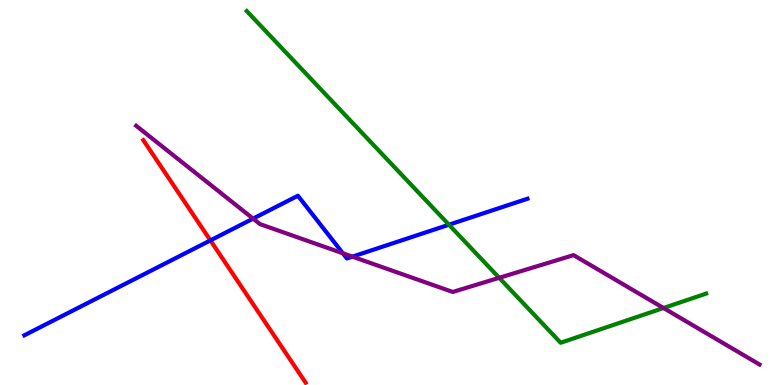[{'lines': ['blue', 'red'], 'intersections': [{'x': 2.71, 'y': 3.76}]}, {'lines': ['green', 'red'], 'intersections': []}, {'lines': ['purple', 'red'], 'intersections': []}, {'lines': ['blue', 'green'], 'intersections': [{'x': 5.79, 'y': 4.16}]}, {'lines': ['blue', 'purple'], 'intersections': [{'x': 3.27, 'y': 4.32}, {'x': 4.42, 'y': 3.42}, {'x': 4.55, 'y': 3.33}]}, {'lines': ['green', 'purple'], 'intersections': [{'x': 6.44, 'y': 2.78}, {'x': 8.56, 'y': 2.0}]}]